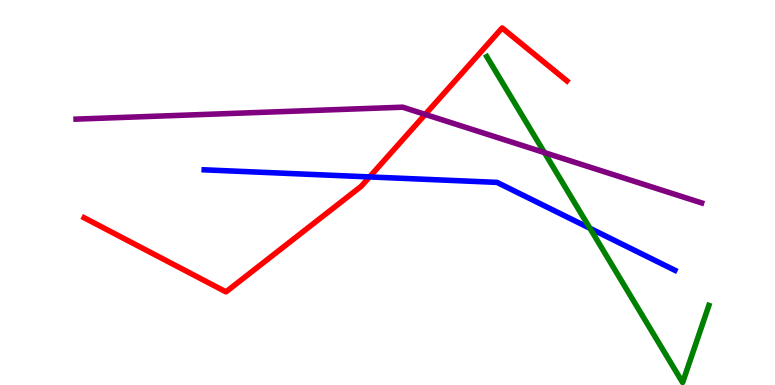[{'lines': ['blue', 'red'], 'intersections': [{'x': 4.77, 'y': 5.4}]}, {'lines': ['green', 'red'], 'intersections': []}, {'lines': ['purple', 'red'], 'intersections': [{'x': 5.49, 'y': 7.03}]}, {'lines': ['blue', 'green'], 'intersections': [{'x': 7.61, 'y': 4.07}]}, {'lines': ['blue', 'purple'], 'intersections': []}, {'lines': ['green', 'purple'], 'intersections': [{'x': 7.03, 'y': 6.04}]}]